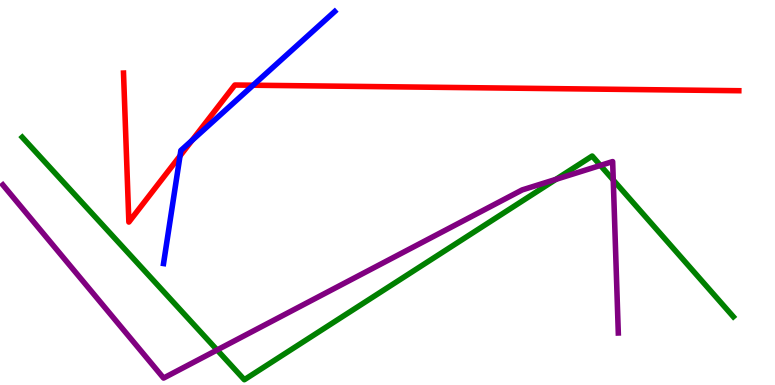[{'lines': ['blue', 'red'], 'intersections': [{'x': 2.32, 'y': 5.95}, {'x': 2.48, 'y': 6.35}, {'x': 3.27, 'y': 7.79}]}, {'lines': ['green', 'red'], 'intersections': []}, {'lines': ['purple', 'red'], 'intersections': []}, {'lines': ['blue', 'green'], 'intersections': []}, {'lines': ['blue', 'purple'], 'intersections': []}, {'lines': ['green', 'purple'], 'intersections': [{'x': 2.8, 'y': 0.91}, {'x': 7.17, 'y': 5.34}, {'x': 7.75, 'y': 5.7}, {'x': 7.91, 'y': 5.32}]}]